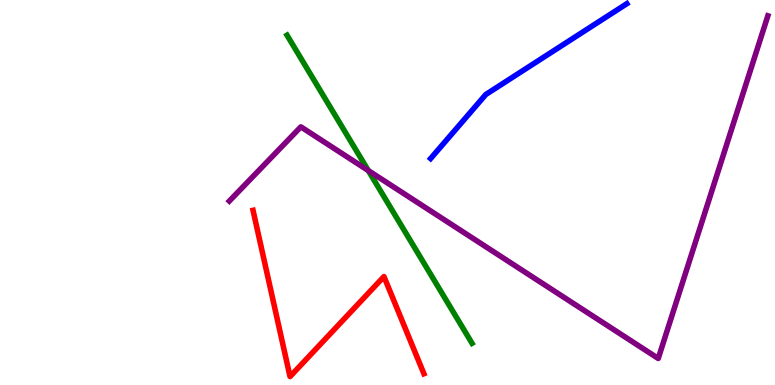[{'lines': ['blue', 'red'], 'intersections': []}, {'lines': ['green', 'red'], 'intersections': []}, {'lines': ['purple', 'red'], 'intersections': []}, {'lines': ['blue', 'green'], 'intersections': []}, {'lines': ['blue', 'purple'], 'intersections': []}, {'lines': ['green', 'purple'], 'intersections': [{'x': 4.75, 'y': 5.57}]}]